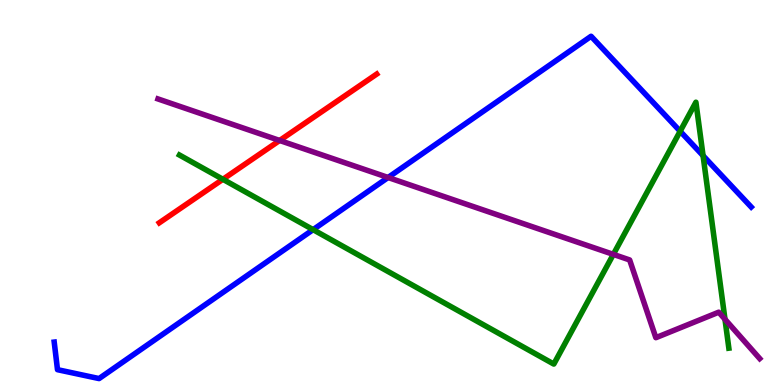[{'lines': ['blue', 'red'], 'intersections': []}, {'lines': ['green', 'red'], 'intersections': [{'x': 2.88, 'y': 5.34}]}, {'lines': ['purple', 'red'], 'intersections': [{'x': 3.61, 'y': 6.35}]}, {'lines': ['blue', 'green'], 'intersections': [{'x': 4.04, 'y': 4.03}, {'x': 8.78, 'y': 6.59}, {'x': 9.07, 'y': 5.96}]}, {'lines': ['blue', 'purple'], 'intersections': [{'x': 5.01, 'y': 5.39}]}, {'lines': ['green', 'purple'], 'intersections': [{'x': 7.91, 'y': 3.39}, {'x': 9.35, 'y': 1.71}]}]